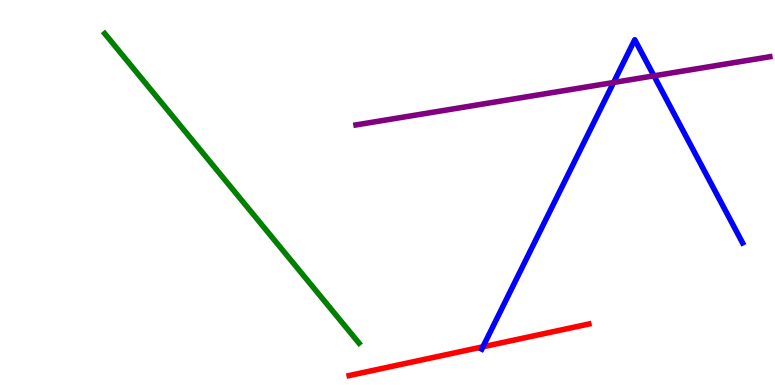[{'lines': ['blue', 'red'], 'intersections': [{'x': 6.23, 'y': 0.992}]}, {'lines': ['green', 'red'], 'intersections': []}, {'lines': ['purple', 'red'], 'intersections': []}, {'lines': ['blue', 'green'], 'intersections': []}, {'lines': ['blue', 'purple'], 'intersections': [{'x': 7.92, 'y': 7.86}, {'x': 8.44, 'y': 8.03}]}, {'lines': ['green', 'purple'], 'intersections': []}]